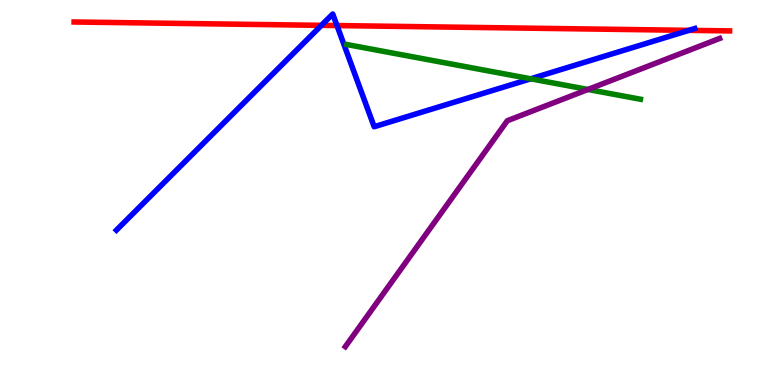[{'lines': ['blue', 'red'], 'intersections': [{'x': 4.15, 'y': 9.34}, {'x': 4.35, 'y': 9.34}, {'x': 8.89, 'y': 9.21}]}, {'lines': ['green', 'red'], 'intersections': []}, {'lines': ['purple', 'red'], 'intersections': []}, {'lines': ['blue', 'green'], 'intersections': [{'x': 6.85, 'y': 7.95}]}, {'lines': ['blue', 'purple'], 'intersections': []}, {'lines': ['green', 'purple'], 'intersections': [{'x': 7.59, 'y': 7.68}]}]